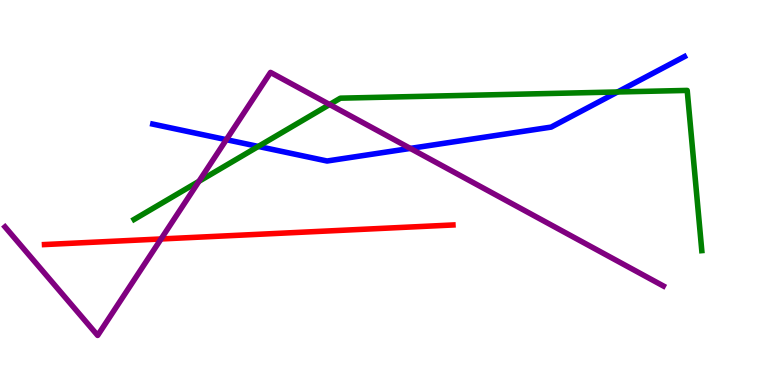[{'lines': ['blue', 'red'], 'intersections': []}, {'lines': ['green', 'red'], 'intersections': []}, {'lines': ['purple', 'red'], 'intersections': [{'x': 2.08, 'y': 3.79}]}, {'lines': ['blue', 'green'], 'intersections': [{'x': 3.33, 'y': 6.2}, {'x': 7.97, 'y': 7.61}]}, {'lines': ['blue', 'purple'], 'intersections': [{'x': 2.92, 'y': 6.37}, {'x': 5.29, 'y': 6.15}]}, {'lines': ['green', 'purple'], 'intersections': [{'x': 2.57, 'y': 5.29}, {'x': 4.25, 'y': 7.28}]}]